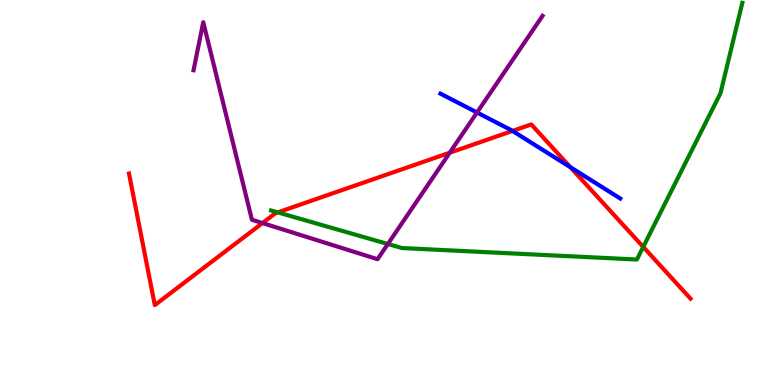[{'lines': ['blue', 'red'], 'intersections': [{'x': 6.61, 'y': 6.6}, {'x': 7.36, 'y': 5.66}]}, {'lines': ['green', 'red'], 'intersections': [{'x': 3.58, 'y': 4.48}, {'x': 8.3, 'y': 3.59}]}, {'lines': ['purple', 'red'], 'intersections': [{'x': 3.39, 'y': 4.21}, {'x': 5.8, 'y': 6.03}]}, {'lines': ['blue', 'green'], 'intersections': []}, {'lines': ['blue', 'purple'], 'intersections': [{'x': 6.16, 'y': 7.08}]}, {'lines': ['green', 'purple'], 'intersections': [{'x': 5.0, 'y': 3.66}]}]